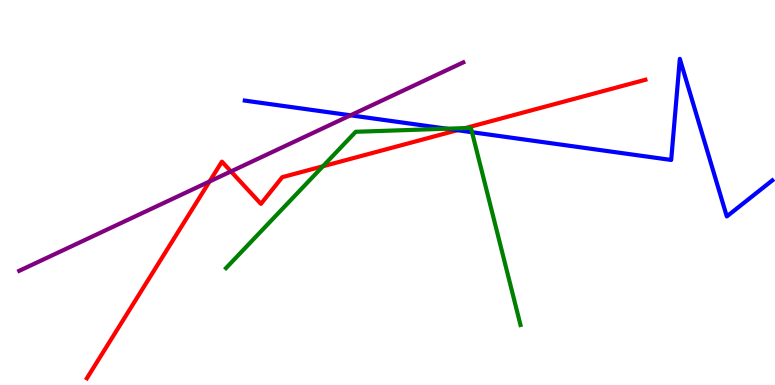[{'lines': ['blue', 'red'], 'intersections': [{'x': 5.9, 'y': 6.62}]}, {'lines': ['green', 'red'], 'intersections': [{'x': 4.17, 'y': 5.68}, {'x': 6.0, 'y': 6.67}]}, {'lines': ['purple', 'red'], 'intersections': [{'x': 2.7, 'y': 5.29}, {'x': 2.98, 'y': 5.55}]}, {'lines': ['blue', 'green'], 'intersections': [{'x': 5.77, 'y': 6.66}, {'x': 6.09, 'y': 6.57}]}, {'lines': ['blue', 'purple'], 'intersections': [{'x': 4.52, 'y': 7.0}]}, {'lines': ['green', 'purple'], 'intersections': []}]